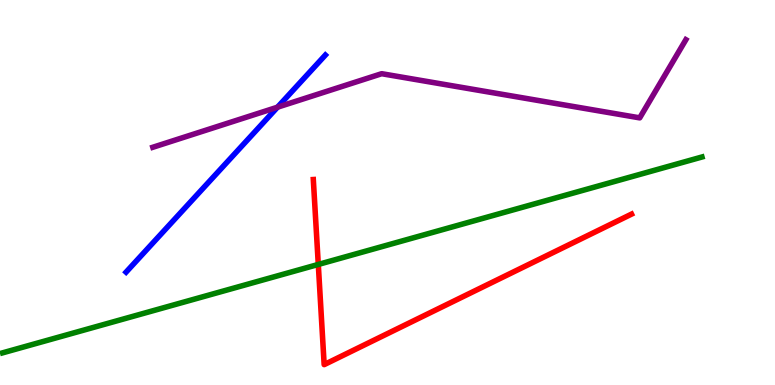[{'lines': ['blue', 'red'], 'intersections': []}, {'lines': ['green', 'red'], 'intersections': [{'x': 4.11, 'y': 3.13}]}, {'lines': ['purple', 'red'], 'intersections': []}, {'lines': ['blue', 'green'], 'intersections': []}, {'lines': ['blue', 'purple'], 'intersections': [{'x': 3.58, 'y': 7.22}]}, {'lines': ['green', 'purple'], 'intersections': []}]